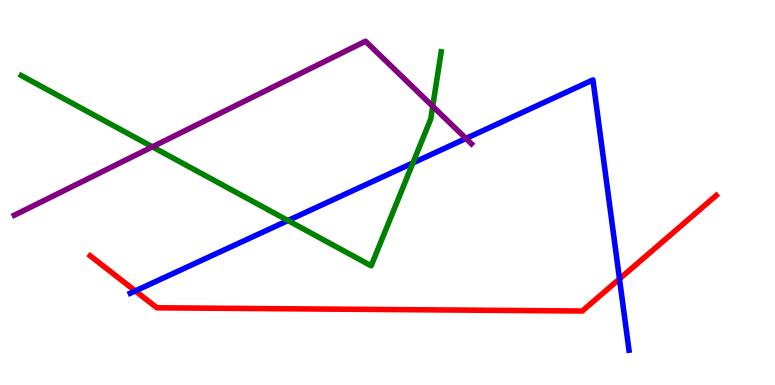[{'lines': ['blue', 'red'], 'intersections': [{'x': 1.75, 'y': 2.44}, {'x': 7.99, 'y': 2.76}]}, {'lines': ['green', 'red'], 'intersections': []}, {'lines': ['purple', 'red'], 'intersections': []}, {'lines': ['blue', 'green'], 'intersections': [{'x': 3.72, 'y': 4.27}, {'x': 5.33, 'y': 5.77}]}, {'lines': ['blue', 'purple'], 'intersections': [{'x': 6.01, 'y': 6.4}]}, {'lines': ['green', 'purple'], 'intersections': [{'x': 1.97, 'y': 6.19}, {'x': 5.58, 'y': 7.24}]}]